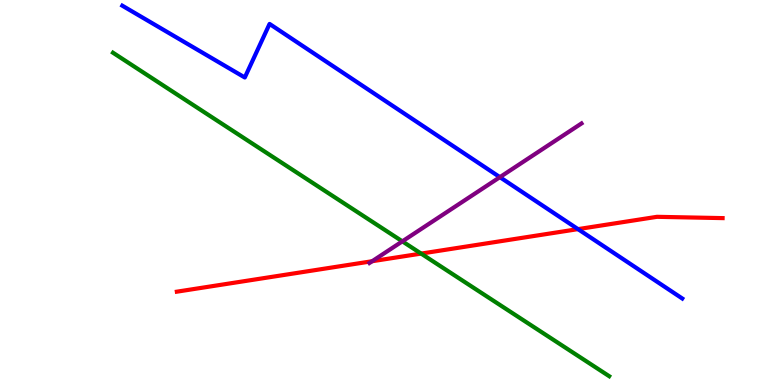[{'lines': ['blue', 'red'], 'intersections': [{'x': 7.46, 'y': 4.05}]}, {'lines': ['green', 'red'], 'intersections': [{'x': 5.43, 'y': 3.41}]}, {'lines': ['purple', 'red'], 'intersections': [{'x': 4.8, 'y': 3.21}]}, {'lines': ['blue', 'green'], 'intersections': []}, {'lines': ['blue', 'purple'], 'intersections': [{'x': 6.45, 'y': 5.4}]}, {'lines': ['green', 'purple'], 'intersections': [{'x': 5.19, 'y': 3.73}]}]